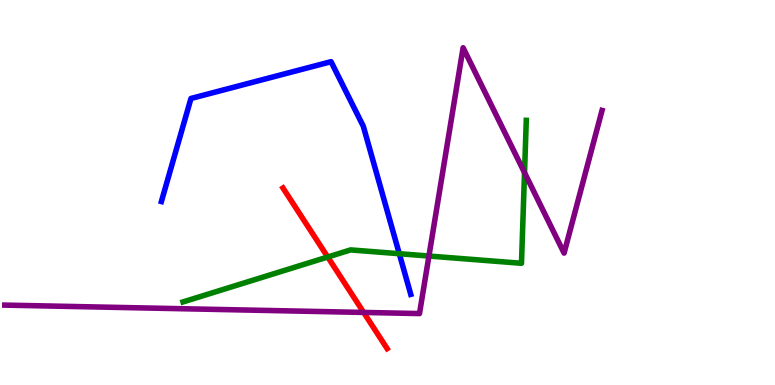[{'lines': ['blue', 'red'], 'intersections': []}, {'lines': ['green', 'red'], 'intersections': [{'x': 4.23, 'y': 3.32}]}, {'lines': ['purple', 'red'], 'intersections': [{'x': 4.69, 'y': 1.88}]}, {'lines': ['blue', 'green'], 'intersections': [{'x': 5.15, 'y': 3.41}]}, {'lines': ['blue', 'purple'], 'intersections': []}, {'lines': ['green', 'purple'], 'intersections': [{'x': 5.53, 'y': 3.35}, {'x': 6.77, 'y': 5.52}]}]